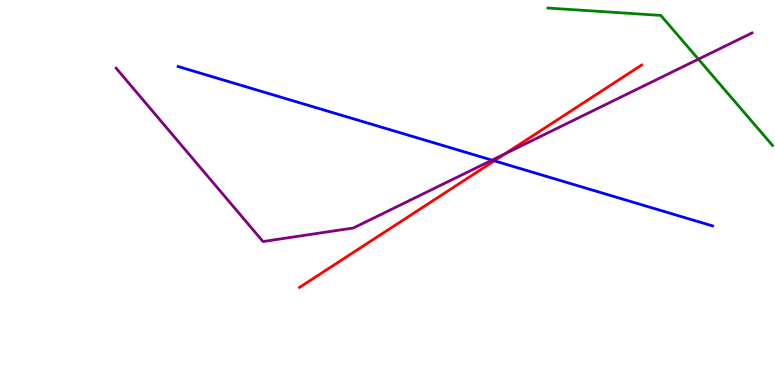[{'lines': ['blue', 'red'], 'intersections': [{'x': 6.38, 'y': 5.82}]}, {'lines': ['green', 'red'], 'intersections': []}, {'lines': ['purple', 'red'], 'intersections': [{'x': 6.52, 'y': 6.01}]}, {'lines': ['blue', 'green'], 'intersections': []}, {'lines': ['blue', 'purple'], 'intersections': [{'x': 6.35, 'y': 5.84}]}, {'lines': ['green', 'purple'], 'intersections': [{'x': 9.01, 'y': 8.46}]}]